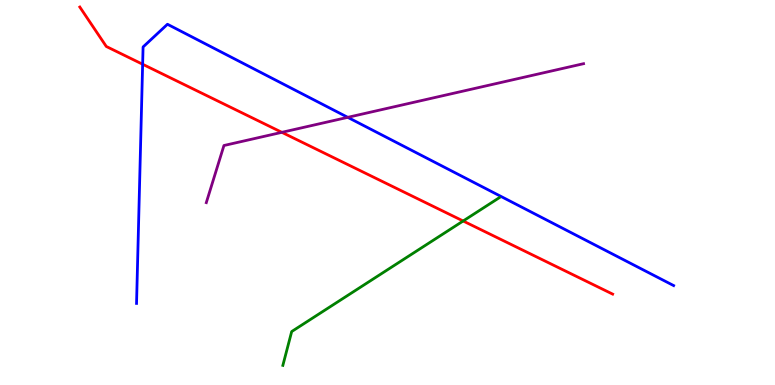[{'lines': ['blue', 'red'], 'intersections': [{'x': 1.84, 'y': 8.33}]}, {'lines': ['green', 'red'], 'intersections': [{'x': 5.98, 'y': 4.26}]}, {'lines': ['purple', 'red'], 'intersections': [{'x': 3.64, 'y': 6.56}]}, {'lines': ['blue', 'green'], 'intersections': []}, {'lines': ['blue', 'purple'], 'intersections': [{'x': 4.49, 'y': 6.95}]}, {'lines': ['green', 'purple'], 'intersections': []}]